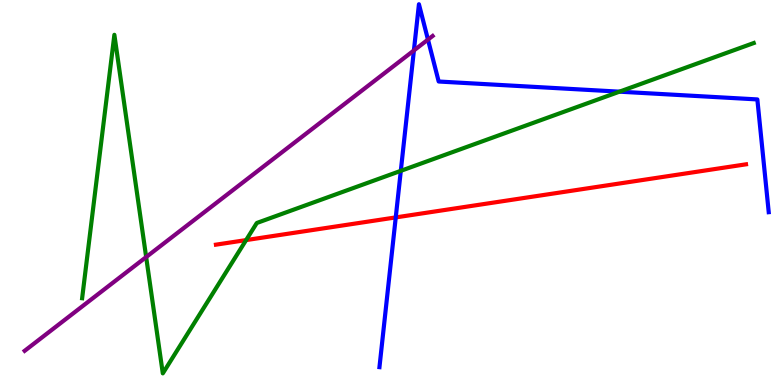[{'lines': ['blue', 'red'], 'intersections': [{'x': 5.11, 'y': 4.35}]}, {'lines': ['green', 'red'], 'intersections': [{'x': 3.18, 'y': 3.76}]}, {'lines': ['purple', 'red'], 'intersections': []}, {'lines': ['blue', 'green'], 'intersections': [{'x': 5.17, 'y': 5.56}, {'x': 7.99, 'y': 7.62}]}, {'lines': ['blue', 'purple'], 'intersections': [{'x': 5.34, 'y': 8.69}, {'x': 5.52, 'y': 8.97}]}, {'lines': ['green', 'purple'], 'intersections': [{'x': 1.89, 'y': 3.32}]}]